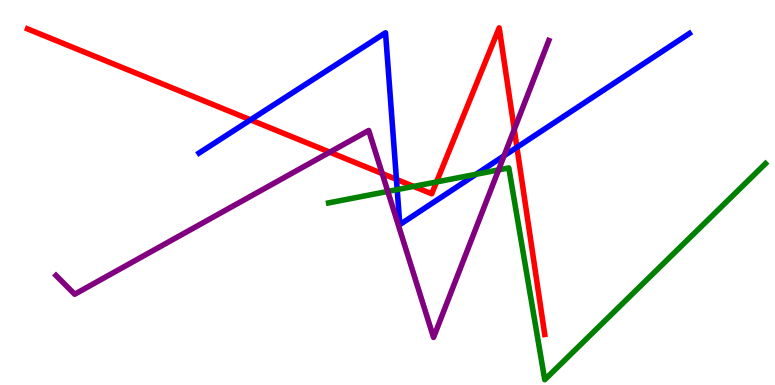[{'lines': ['blue', 'red'], 'intersections': [{'x': 3.23, 'y': 6.89}, {'x': 5.12, 'y': 5.34}, {'x': 6.67, 'y': 6.17}]}, {'lines': ['green', 'red'], 'intersections': [{'x': 5.34, 'y': 5.16}, {'x': 5.63, 'y': 5.27}]}, {'lines': ['purple', 'red'], 'intersections': [{'x': 4.26, 'y': 6.05}, {'x': 4.93, 'y': 5.49}, {'x': 6.64, 'y': 6.64}]}, {'lines': ['blue', 'green'], 'intersections': [{'x': 5.13, 'y': 5.08}, {'x': 6.14, 'y': 5.47}]}, {'lines': ['blue', 'purple'], 'intersections': [{'x': 6.5, 'y': 5.95}]}, {'lines': ['green', 'purple'], 'intersections': [{'x': 5.0, 'y': 5.03}, {'x': 6.43, 'y': 5.59}]}]